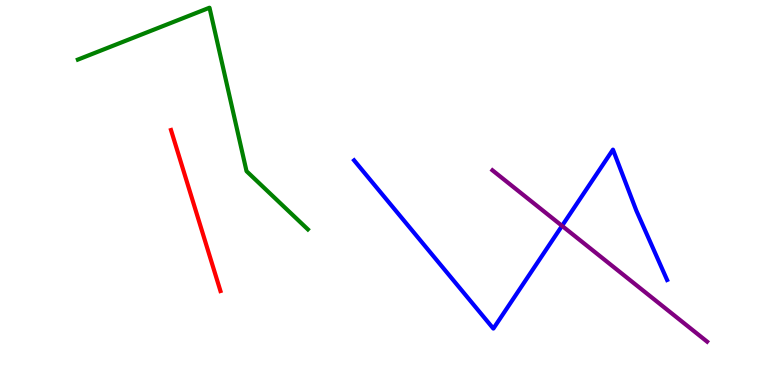[{'lines': ['blue', 'red'], 'intersections': []}, {'lines': ['green', 'red'], 'intersections': []}, {'lines': ['purple', 'red'], 'intersections': []}, {'lines': ['blue', 'green'], 'intersections': []}, {'lines': ['blue', 'purple'], 'intersections': [{'x': 7.25, 'y': 4.13}]}, {'lines': ['green', 'purple'], 'intersections': []}]